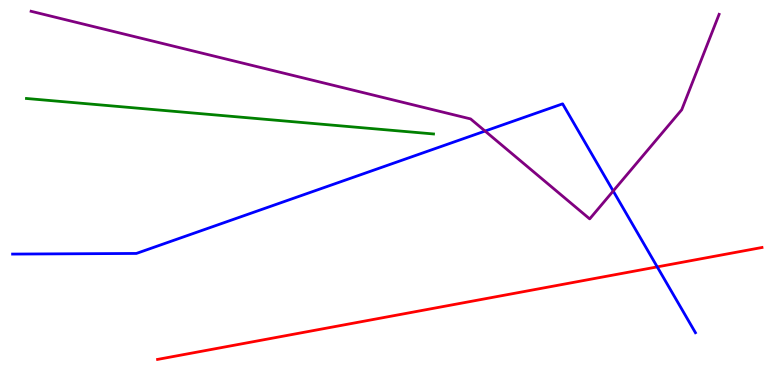[{'lines': ['blue', 'red'], 'intersections': [{'x': 8.48, 'y': 3.07}]}, {'lines': ['green', 'red'], 'intersections': []}, {'lines': ['purple', 'red'], 'intersections': []}, {'lines': ['blue', 'green'], 'intersections': []}, {'lines': ['blue', 'purple'], 'intersections': [{'x': 6.26, 'y': 6.6}, {'x': 7.91, 'y': 5.04}]}, {'lines': ['green', 'purple'], 'intersections': []}]